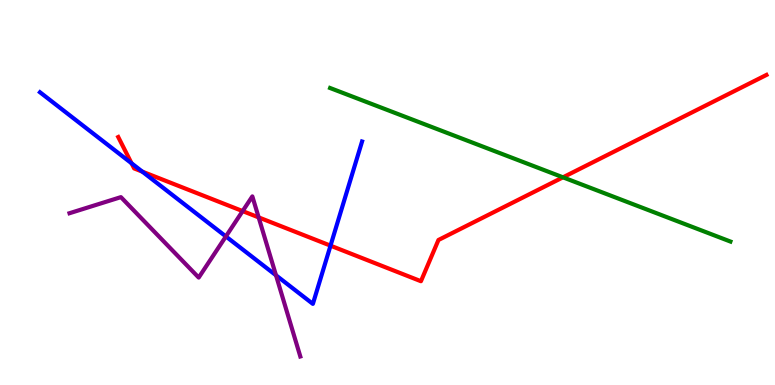[{'lines': ['blue', 'red'], 'intersections': [{'x': 1.7, 'y': 5.76}, {'x': 1.84, 'y': 5.54}, {'x': 4.26, 'y': 3.62}]}, {'lines': ['green', 'red'], 'intersections': [{'x': 7.26, 'y': 5.39}]}, {'lines': ['purple', 'red'], 'intersections': [{'x': 3.13, 'y': 4.52}, {'x': 3.34, 'y': 4.35}]}, {'lines': ['blue', 'green'], 'intersections': []}, {'lines': ['blue', 'purple'], 'intersections': [{'x': 2.91, 'y': 3.86}, {'x': 3.56, 'y': 2.85}]}, {'lines': ['green', 'purple'], 'intersections': []}]